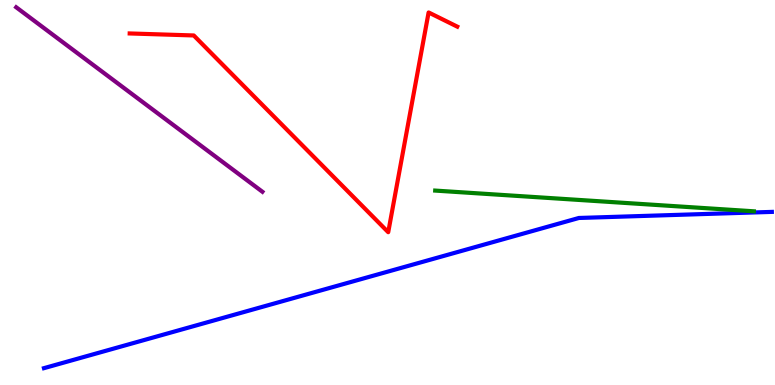[{'lines': ['blue', 'red'], 'intersections': []}, {'lines': ['green', 'red'], 'intersections': []}, {'lines': ['purple', 'red'], 'intersections': []}, {'lines': ['blue', 'green'], 'intersections': []}, {'lines': ['blue', 'purple'], 'intersections': []}, {'lines': ['green', 'purple'], 'intersections': []}]